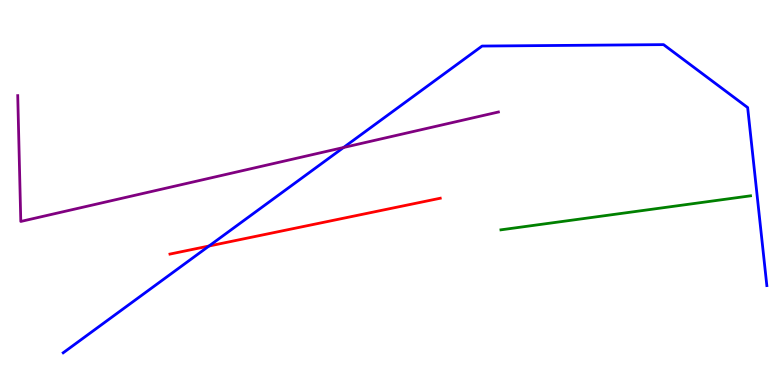[{'lines': ['blue', 'red'], 'intersections': [{'x': 2.7, 'y': 3.61}]}, {'lines': ['green', 'red'], 'intersections': []}, {'lines': ['purple', 'red'], 'intersections': []}, {'lines': ['blue', 'green'], 'intersections': []}, {'lines': ['blue', 'purple'], 'intersections': [{'x': 4.43, 'y': 6.17}]}, {'lines': ['green', 'purple'], 'intersections': []}]